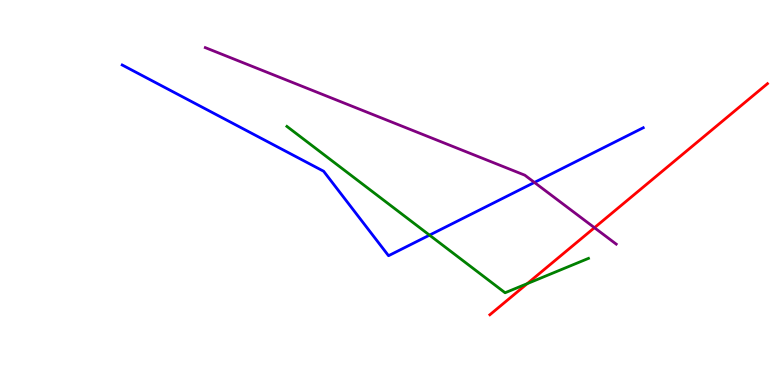[{'lines': ['blue', 'red'], 'intersections': []}, {'lines': ['green', 'red'], 'intersections': [{'x': 6.8, 'y': 2.63}]}, {'lines': ['purple', 'red'], 'intersections': [{'x': 7.67, 'y': 4.09}]}, {'lines': ['blue', 'green'], 'intersections': [{'x': 5.54, 'y': 3.89}]}, {'lines': ['blue', 'purple'], 'intersections': [{'x': 6.9, 'y': 5.26}]}, {'lines': ['green', 'purple'], 'intersections': []}]